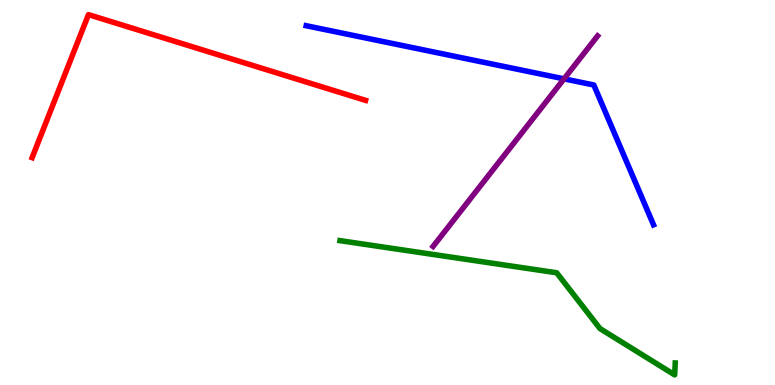[{'lines': ['blue', 'red'], 'intersections': []}, {'lines': ['green', 'red'], 'intersections': []}, {'lines': ['purple', 'red'], 'intersections': []}, {'lines': ['blue', 'green'], 'intersections': []}, {'lines': ['blue', 'purple'], 'intersections': [{'x': 7.28, 'y': 7.95}]}, {'lines': ['green', 'purple'], 'intersections': []}]